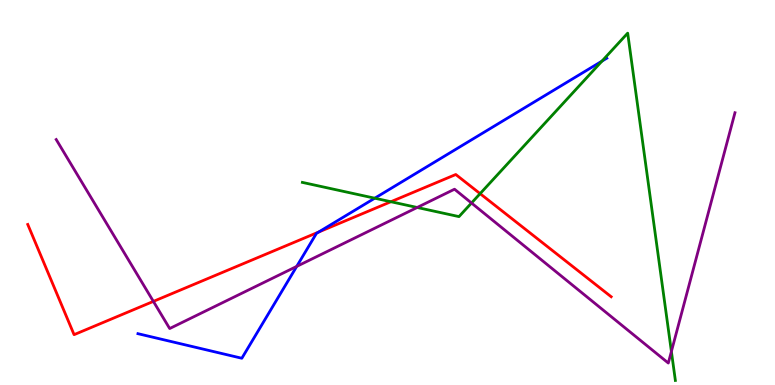[{'lines': ['blue', 'red'], 'intersections': [{'x': 4.11, 'y': 3.97}]}, {'lines': ['green', 'red'], 'intersections': [{'x': 5.04, 'y': 4.76}, {'x': 6.19, 'y': 4.97}]}, {'lines': ['purple', 'red'], 'intersections': [{'x': 1.98, 'y': 2.17}]}, {'lines': ['blue', 'green'], 'intersections': [{'x': 4.84, 'y': 4.85}, {'x': 7.77, 'y': 8.41}]}, {'lines': ['blue', 'purple'], 'intersections': [{'x': 3.83, 'y': 3.08}]}, {'lines': ['green', 'purple'], 'intersections': [{'x': 5.38, 'y': 4.61}, {'x': 6.08, 'y': 4.73}, {'x': 8.66, 'y': 0.87}]}]